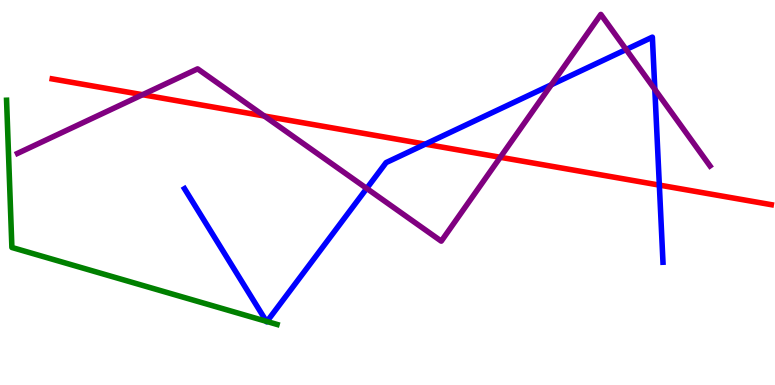[{'lines': ['blue', 'red'], 'intersections': [{'x': 5.49, 'y': 6.26}, {'x': 8.51, 'y': 5.19}]}, {'lines': ['green', 'red'], 'intersections': []}, {'lines': ['purple', 'red'], 'intersections': [{'x': 1.84, 'y': 7.54}, {'x': 3.41, 'y': 6.99}, {'x': 6.46, 'y': 5.91}]}, {'lines': ['blue', 'green'], 'intersections': [{'x': 3.44, 'y': 1.65}, {'x': 3.44, 'y': 1.65}]}, {'lines': ['blue', 'purple'], 'intersections': [{'x': 4.73, 'y': 5.11}, {'x': 7.11, 'y': 7.8}, {'x': 8.08, 'y': 8.71}, {'x': 8.45, 'y': 7.68}]}, {'lines': ['green', 'purple'], 'intersections': []}]